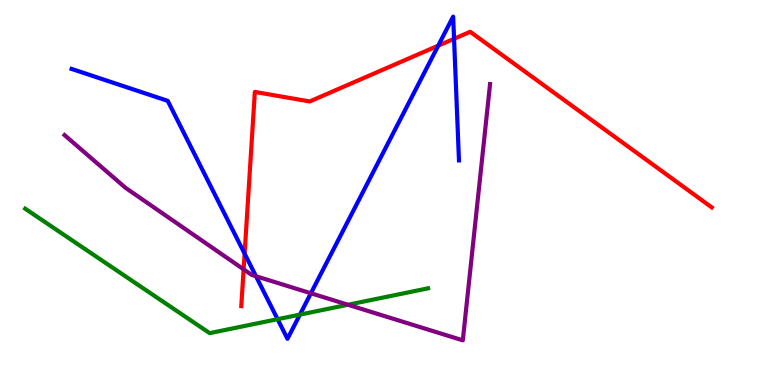[{'lines': ['blue', 'red'], 'intersections': [{'x': 3.16, 'y': 3.41}, {'x': 5.65, 'y': 8.81}, {'x': 5.86, 'y': 8.99}]}, {'lines': ['green', 'red'], 'intersections': []}, {'lines': ['purple', 'red'], 'intersections': [{'x': 3.14, 'y': 3.0}]}, {'lines': ['blue', 'green'], 'intersections': [{'x': 3.58, 'y': 1.71}, {'x': 3.87, 'y': 1.83}]}, {'lines': ['blue', 'purple'], 'intersections': [{'x': 3.3, 'y': 2.83}, {'x': 4.01, 'y': 2.38}]}, {'lines': ['green', 'purple'], 'intersections': [{'x': 4.49, 'y': 2.08}]}]